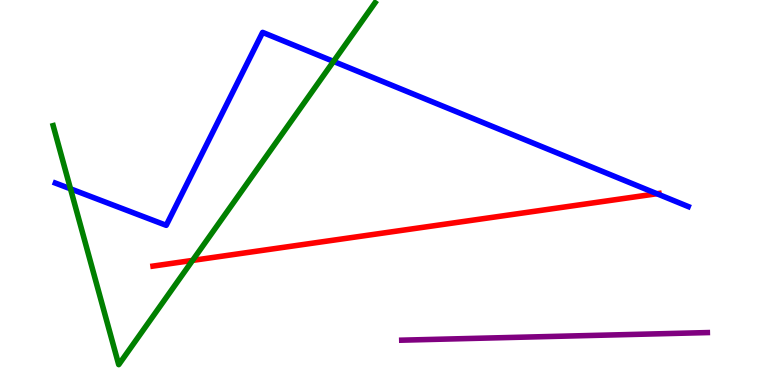[{'lines': ['blue', 'red'], 'intersections': [{'x': 8.48, 'y': 4.97}]}, {'lines': ['green', 'red'], 'intersections': [{'x': 2.48, 'y': 3.24}]}, {'lines': ['purple', 'red'], 'intersections': []}, {'lines': ['blue', 'green'], 'intersections': [{'x': 0.91, 'y': 5.1}, {'x': 4.3, 'y': 8.41}]}, {'lines': ['blue', 'purple'], 'intersections': []}, {'lines': ['green', 'purple'], 'intersections': []}]